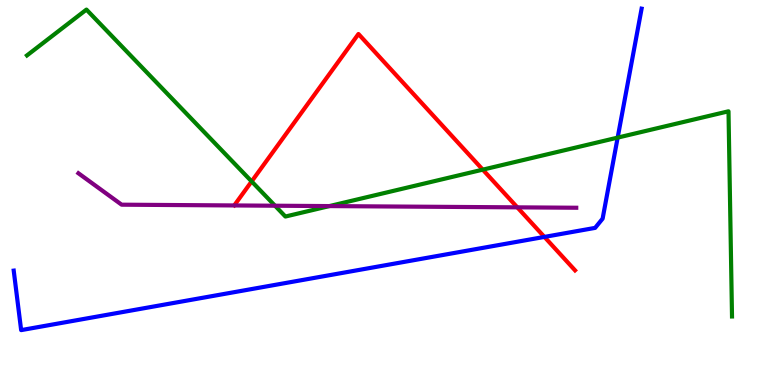[{'lines': ['blue', 'red'], 'intersections': [{'x': 7.02, 'y': 3.85}]}, {'lines': ['green', 'red'], 'intersections': [{'x': 3.25, 'y': 5.29}, {'x': 6.23, 'y': 5.59}]}, {'lines': ['purple', 'red'], 'intersections': [{'x': 6.67, 'y': 4.61}]}, {'lines': ['blue', 'green'], 'intersections': [{'x': 7.97, 'y': 6.43}]}, {'lines': ['blue', 'purple'], 'intersections': []}, {'lines': ['green', 'purple'], 'intersections': [{'x': 3.55, 'y': 4.66}, {'x': 4.25, 'y': 4.65}]}]